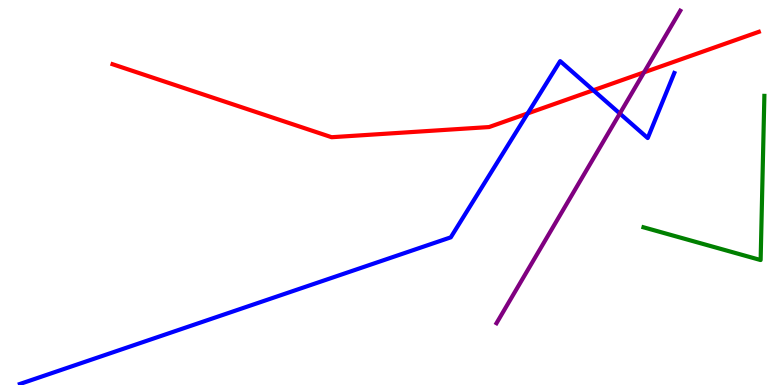[{'lines': ['blue', 'red'], 'intersections': [{'x': 6.81, 'y': 7.05}, {'x': 7.66, 'y': 7.66}]}, {'lines': ['green', 'red'], 'intersections': []}, {'lines': ['purple', 'red'], 'intersections': [{'x': 8.31, 'y': 8.12}]}, {'lines': ['blue', 'green'], 'intersections': []}, {'lines': ['blue', 'purple'], 'intersections': [{'x': 8.0, 'y': 7.05}]}, {'lines': ['green', 'purple'], 'intersections': []}]